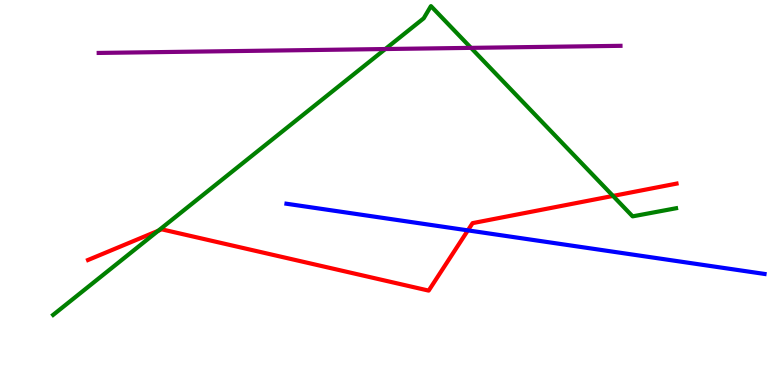[{'lines': ['blue', 'red'], 'intersections': [{'x': 6.04, 'y': 4.02}]}, {'lines': ['green', 'red'], 'intersections': [{'x': 2.04, 'y': 4.01}, {'x': 7.91, 'y': 4.91}]}, {'lines': ['purple', 'red'], 'intersections': []}, {'lines': ['blue', 'green'], 'intersections': []}, {'lines': ['blue', 'purple'], 'intersections': []}, {'lines': ['green', 'purple'], 'intersections': [{'x': 4.97, 'y': 8.73}, {'x': 6.08, 'y': 8.76}]}]